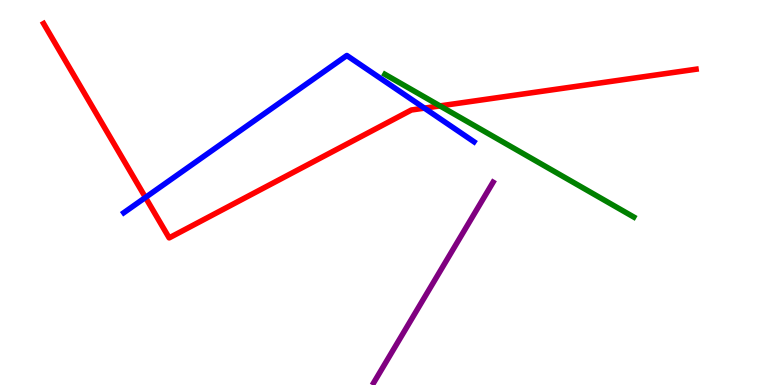[{'lines': ['blue', 'red'], 'intersections': [{'x': 1.88, 'y': 4.87}, {'x': 5.48, 'y': 7.19}]}, {'lines': ['green', 'red'], 'intersections': [{'x': 5.68, 'y': 7.25}]}, {'lines': ['purple', 'red'], 'intersections': []}, {'lines': ['blue', 'green'], 'intersections': []}, {'lines': ['blue', 'purple'], 'intersections': []}, {'lines': ['green', 'purple'], 'intersections': []}]